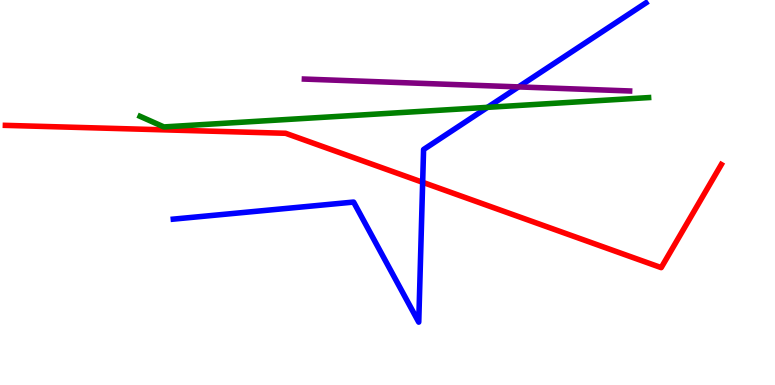[{'lines': ['blue', 'red'], 'intersections': [{'x': 5.45, 'y': 5.26}]}, {'lines': ['green', 'red'], 'intersections': []}, {'lines': ['purple', 'red'], 'intersections': []}, {'lines': ['blue', 'green'], 'intersections': [{'x': 6.29, 'y': 7.21}]}, {'lines': ['blue', 'purple'], 'intersections': [{'x': 6.69, 'y': 7.74}]}, {'lines': ['green', 'purple'], 'intersections': []}]